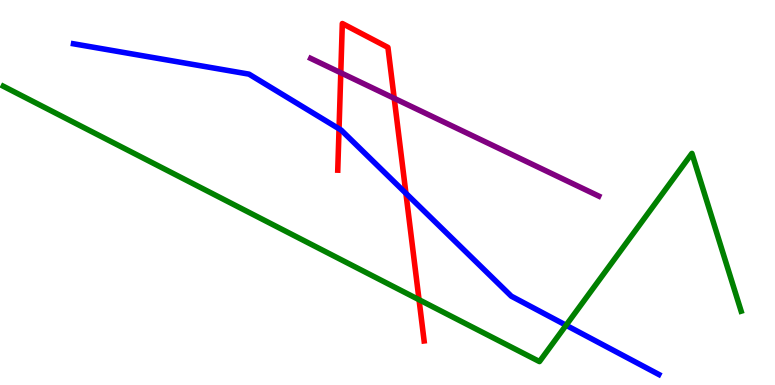[{'lines': ['blue', 'red'], 'intersections': [{'x': 4.37, 'y': 6.65}, {'x': 5.24, 'y': 4.98}]}, {'lines': ['green', 'red'], 'intersections': [{'x': 5.41, 'y': 2.21}]}, {'lines': ['purple', 'red'], 'intersections': [{'x': 4.4, 'y': 8.11}, {'x': 5.09, 'y': 7.45}]}, {'lines': ['blue', 'green'], 'intersections': [{'x': 7.3, 'y': 1.55}]}, {'lines': ['blue', 'purple'], 'intersections': []}, {'lines': ['green', 'purple'], 'intersections': []}]